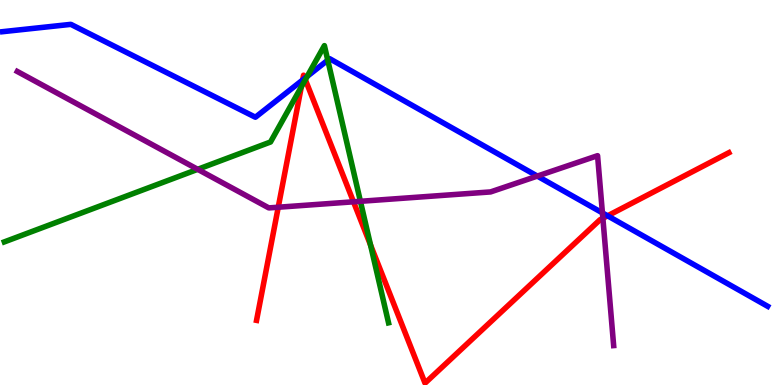[{'lines': ['blue', 'red'], 'intersections': [{'x': 3.91, 'y': 7.92}, {'x': 3.93, 'y': 7.97}, {'x': 7.84, 'y': 4.39}]}, {'lines': ['green', 'red'], 'intersections': [{'x': 3.89, 'y': 7.74}, {'x': 3.94, 'y': 7.93}, {'x': 4.78, 'y': 3.64}]}, {'lines': ['purple', 'red'], 'intersections': [{'x': 3.59, 'y': 4.62}, {'x': 4.56, 'y': 4.76}, {'x': 7.78, 'y': 4.33}]}, {'lines': ['blue', 'green'], 'intersections': [{'x': 3.96, 'y': 8.02}, {'x': 4.23, 'y': 8.44}]}, {'lines': ['blue', 'purple'], 'intersections': [{'x': 6.93, 'y': 5.43}, {'x': 7.77, 'y': 4.47}]}, {'lines': ['green', 'purple'], 'intersections': [{'x': 2.55, 'y': 5.6}, {'x': 4.65, 'y': 4.77}]}]